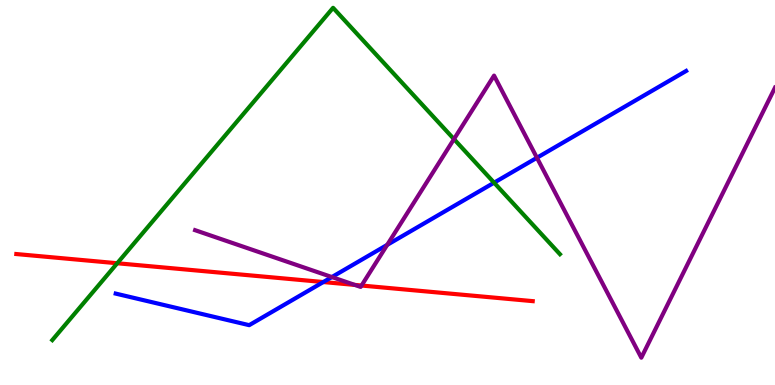[{'lines': ['blue', 'red'], 'intersections': [{'x': 4.17, 'y': 2.67}]}, {'lines': ['green', 'red'], 'intersections': [{'x': 1.51, 'y': 3.16}]}, {'lines': ['purple', 'red'], 'intersections': [{'x': 4.58, 'y': 2.6}, {'x': 4.67, 'y': 2.58}]}, {'lines': ['blue', 'green'], 'intersections': [{'x': 6.38, 'y': 5.25}]}, {'lines': ['blue', 'purple'], 'intersections': [{'x': 4.28, 'y': 2.8}, {'x': 5.0, 'y': 3.64}, {'x': 6.93, 'y': 5.9}]}, {'lines': ['green', 'purple'], 'intersections': [{'x': 5.86, 'y': 6.39}]}]